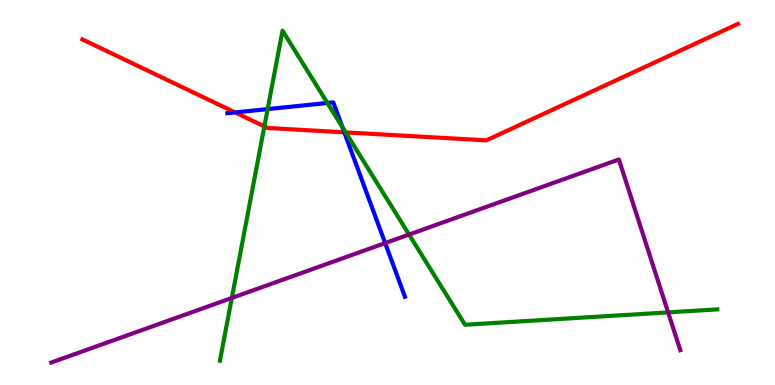[{'lines': ['blue', 'red'], 'intersections': [{'x': 3.03, 'y': 7.08}, {'x': 4.44, 'y': 6.56}]}, {'lines': ['green', 'red'], 'intersections': [{'x': 3.41, 'y': 6.72}, {'x': 4.46, 'y': 6.56}]}, {'lines': ['purple', 'red'], 'intersections': []}, {'lines': ['blue', 'green'], 'intersections': [{'x': 3.45, 'y': 7.17}, {'x': 4.22, 'y': 7.33}, {'x': 4.42, 'y': 6.7}]}, {'lines': ['blue', 'purple'], 'intersections': [{'x': 4.97, 'y': 3.69}]}, {'lines': ['green', 'purple'], 'intersections': [{'x': 2.99, 'y': 2.26}, {'x': 5.28, 'y': 3.91}, {'x': 8.62, 'y': 1.89}]}]